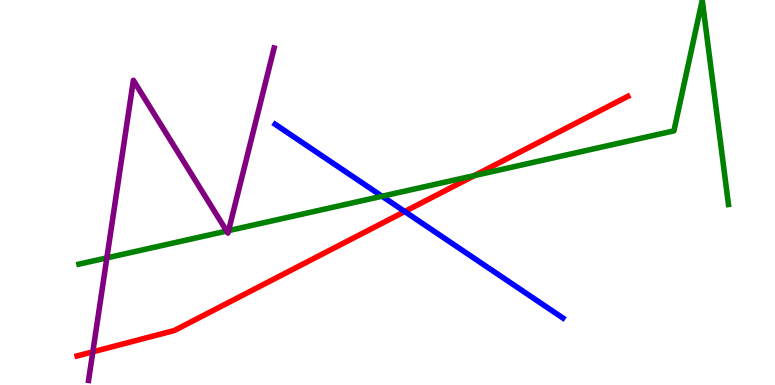[{'lines': ['blue', 'red'], 'intersections': [{'x': 5.22, 'y': 4.51}]}, {'lines': ['green', 'red'], 'intersections': [{'x': 6.12, 'y': 5.44}]}, {'lines': ['purple', 'red'], 'intersections': [{'x': 1.2, 'y': 0.862}]}, {'lines': ['blue', 'green'], 'intersections': [{'x': 4.93, 'y': 4.9}]}, {'lines': ['blue', 'purple'], 'intersections': []}, {'lines': ['green', 'purple'], 'intersections': [{'x': 1.38, 'y': 3.3}, {'x': 2.92, 'y': 4.0}, {'x': 2.95, 'y': 4.01}]}]